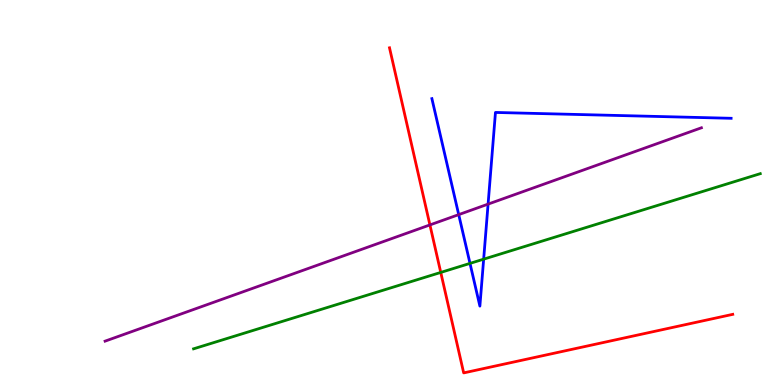[{'lines': ['blue', 'red'], 'intersections': []}, {'lines': ['green', 'red'], 'intersections': [{'x': 5.69, 'y': 2.92}]}, {'lines': ['purple', 'red'], 'intersections': [{'x': 5.55, 'y': 4.16}]}, {'lines': ['blue', 'green'], 'intersections': [{'x': 6.06, 'y': 3.16}, {'x': 6.24, 'y': 3.27}]}, {'lines': ['blue', 'purple'], 'intersections': [{'x': 5.92, 'y': 4.43}, {'x': 6.3, 'y': 4.7}]}, {'lines': ['green', 'purple'], 'intersections': []}]